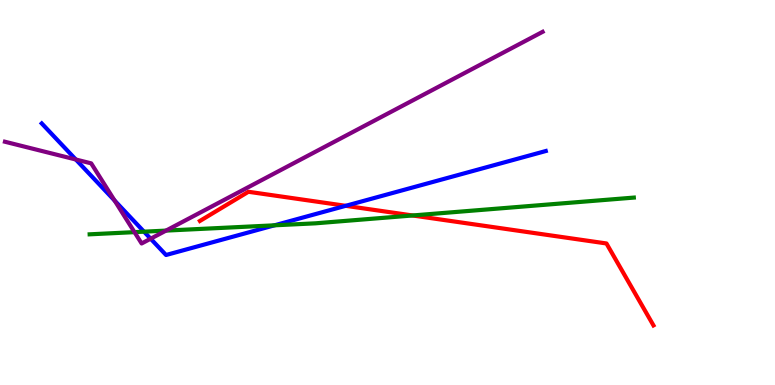[{'lines': ['blue', 'red'], 'intersections': [{'x': 4.46, 'y': 4.65}]}, {'lines': ['green', 'red'], 'intersections': [{'x': 5.32, 'y': 4.4}]}, {'lines': ['purple', 'red'], 'intersections': []}, {'lines': ['blue', 'green'], 'intersections': [{'x': 1.86, 'y': 3.98}, {'x': 3.54, 'y': 4.15}]}, {'lines': ['blue', 'purple'], 'intersections': [{'x': 0.978, 'y': 5.86}, {'x': 1.48, 'y': 4.79}, {'x': 1.94, 'y': 3.8}]}, {'lines': ['green', 'purple'], 'intersections': [{'x': 1.74, 'y': 3.97}, {'x': 2.14, 'y': 4.01}]}]